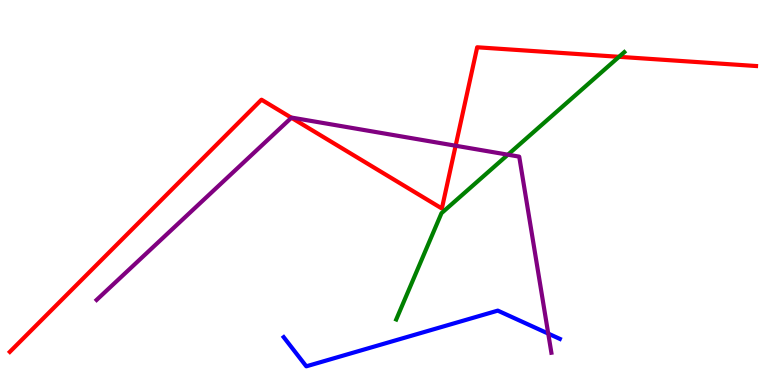[{'lines': ['blue', 'red'], 'intersections': []}, {'lines': ['green', 'red'], 'intersections': [{'x': 7.99, 'y': 8.52}]}, {'lines': ['purple', 'red'], 'intersections': [{'x': 3.76, 'y': 6.94}, {'x': 5.88, 'y': 6.21}]}, {'lines': ['blue', 'green'], 'intersections': []}, {'lines': ['blue', 'purple'], 'intersections': [{'x': 7.07, 'y': 1.34}]}, {'lines': ['green', 'purple'], 'intersections': [{'x': 6.55, 'y': 5.98}]}]